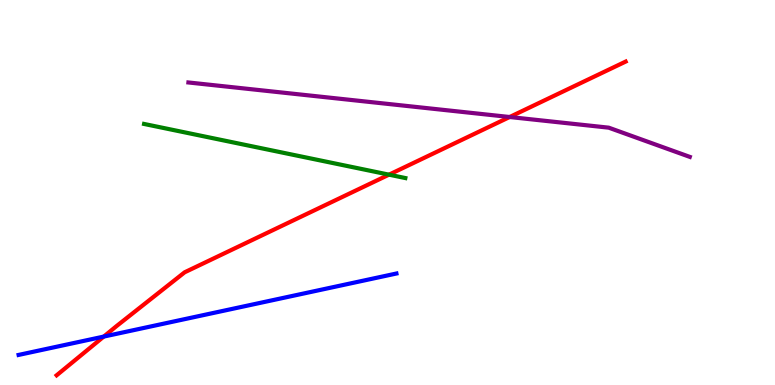[{'lines': ['blue', 'red'], 'intersections': [{'x': 1.34, 'y': 1.26}]}, {'lines': ['green', 'red'], 'intersections': [{'x': 5.02, 'y': 5.46}]}, {'lines': ['purple', 'red'], 'intersections': [{'x': 6.58, 'y': 6.96}]}, {'lines': ['blue', 'green'], 'intersections': []}, {'lines': ['blue', 'purple'], 'intersections': []}, {'lines': ['green', 'purple'], 'intersections': []}]